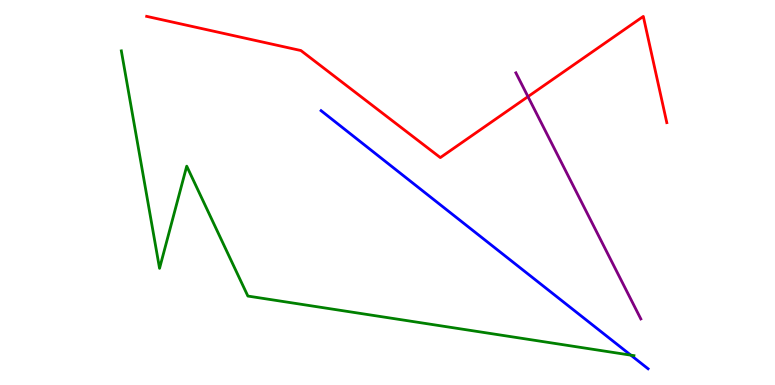[{'lines': ['blue', 'red'], 'intersections': []}, {'lines': ['green', 'red'], 'intersections': []}, {'lines': ['purple', 'red'], 'intersections': [{'x': 6.81, 'y': 7.49}]}, {'lines': ['blue', 'green'], 'intersections': [{'x': 8.14, 'y': 0.775}]}, {'lines': ['blue', 'purple'], 'intersections': []}, {'lines': ['green', 'purple'], 'intersections': []}]